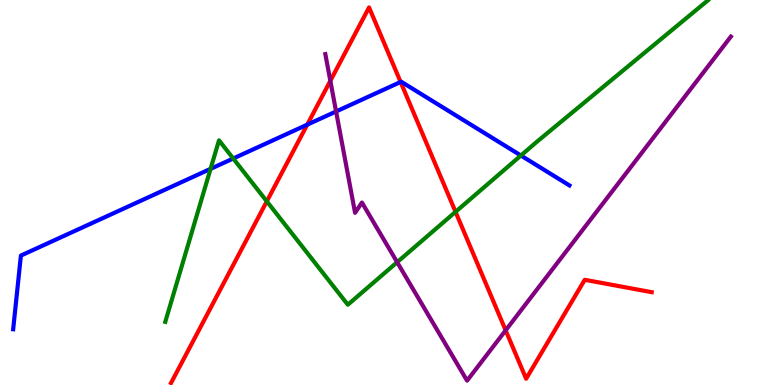[{'lines': ['blue', 'red'], 'intersections': [{'x': 3.96, 'y': 6.76}, {'x': 5.17, 'y': 7.87}]}, {'lines': ['green', 'red'], 'intersections': [{'x': 3.44, 'y': 4.77}, {'x': 5.88, 'y': 4.5}]}, {'lines': ['purple', 'red'], 'intersections': [{'x': 4.26, 'y': 7.9}, {'x': 6.52, 'y': 1.42}]}, {'lines': ['blue', 'green'], 'intersections': [{'x': 2.72, 'y': 5.61}, {'x': 3.01, 'y': 5.88}, {'x': 6.72, 'y': 5.96}]}, {'lines': ['blue', 'purple'], 'intersections': [{'x': 4.34, 'y': 7.1}]}, {'lines': ['green', 'purple'], 'intersections': [{'x': 5.12, 'y': 3.19}]}]